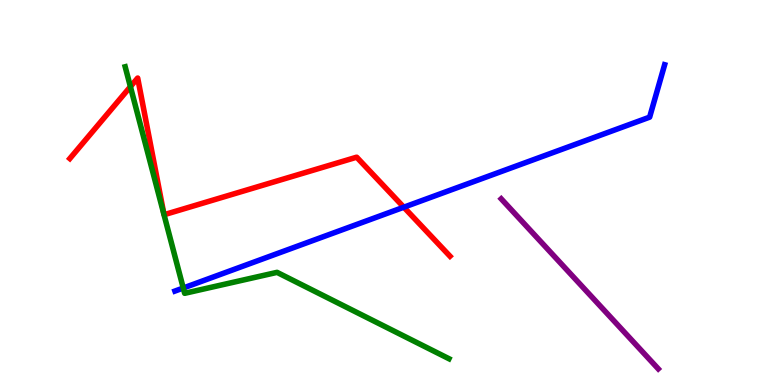[{'lines': ['blue', 'red'], 'intersections': [{'x': 5.21, 'y': 4.62}]}, {'lines': ['green', 'red'], 'intersections': [{'x': 1.68, 'y': 7.75}]}, {'lines': ['purple', 'red'], 'intersections': []}, {'lines': ['blue', 'green'], 'intersections': [{'x': 2.36, 'y': 2.52}]}, {'lines': ['blue', 'purple'], 'intersections': []}, {'lines': ['green', 'purple'], 'intersections': []}]